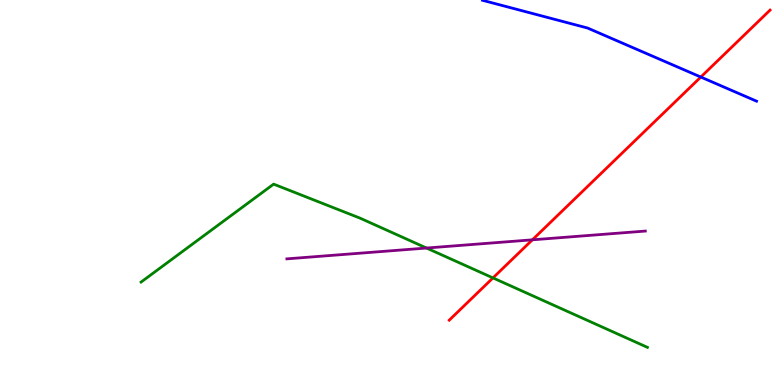[{'lines': ['blue', 'red'], 'intersections': [{'x': 9.04, 'y': 8.0}]}, {'lines': ['green', 'red'], 'intersections': [{'x': 6.36, 'y': 2.78}]}, {'lines': ['purple', 'red'], 'intersections': [{'x': 6.87, 'y': 3.77}]}, {'lines': ['blue', 'green'], 'intersections': []}, {'lines': ['blue', 'purple'], 'intersections': []}, {'lines': ['green', 'purple'], 'intersections': [{'x': 5.5, 'y': 3.56}]}]